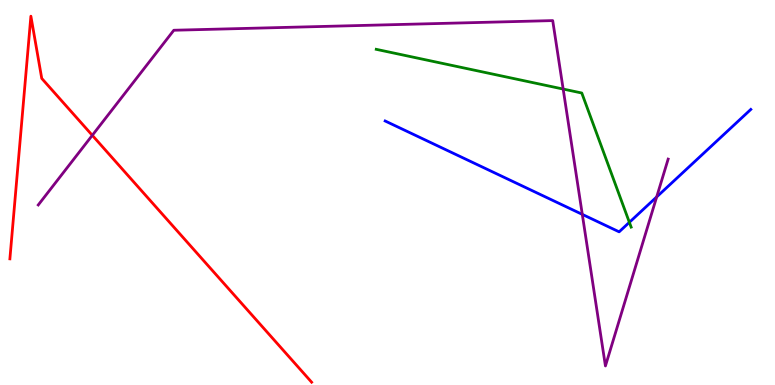[{'lines': ['blue', 'red'], 'intersections': []}, {'lines': ['green', 'red'], 'intersections': []}, {'lines': ['purple', 'red'], 'intersections': [{'x': 1.19, 'y': 6.49}]}, {'lines': ['blue', 'green'], 'intersections': [{'x': 8.12, 'y': 4.23}]}, {'lines': ['blue', 'purple'], 'intersections': [{'x': 7.51, 'y': 4.43}, {'x': 8.47, 'y': 4.88}]}, {'lines': ['green', 'purple'], 'intersections': [{'x': 7.27, 'y': 7.69}]}]